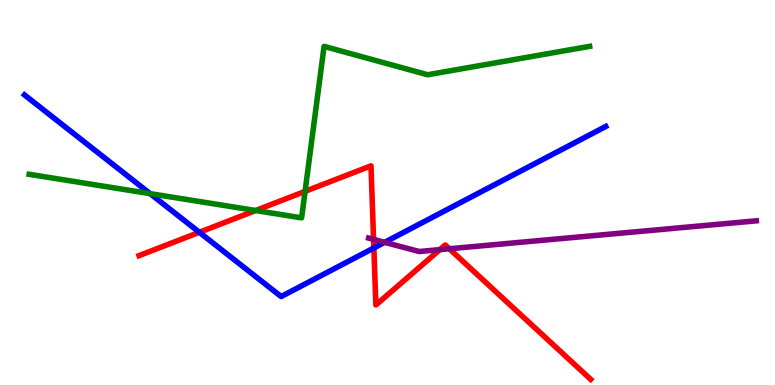[{'lines': ['blue', 'red'], 'intersections': [{'x': 2.57, 'y': 3.97}, {'x': 4.82, 'y': 3.56}]}, {'lines': ['green', 'red'], 'intersections': [{'x': 3.3, 'y': 4.53}, {'x': 3.94, 'y': 5.03}]}, {'lines': ['purple', 'red'], 'intersections': [{'x': 4.82, 'y': 3.78}, {'x': 5.68, 'y': 3.52}, {'x': 5.8, 'y': 3.54}]}, {'lines': ['blue', 'green'], 'intersections': [{'x': 1.94, 'y': 4.97}]}, {'lines': ['blue', 'purple'], 'intersections': [{'x': 4.96, 'y': 3.71}]}, {'lines': ['green', 'purple'], 'intersections': []}]